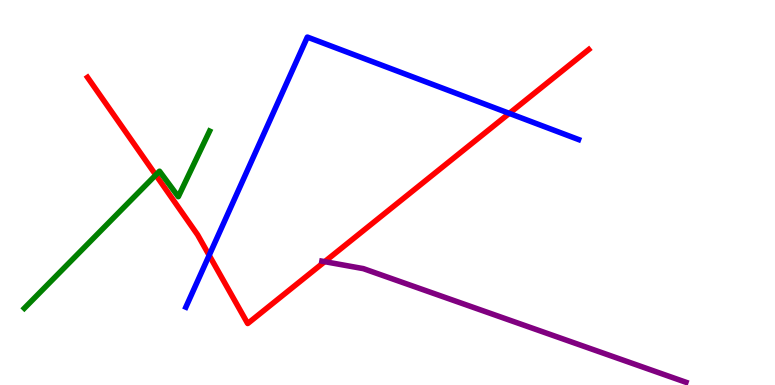[{'lines': ['blue', 'red'], 'intersections': [{'x': 2.7, 'y': 3.37}, {'x': 6.57, 'y': 7.06}]}, {'lines': ['green', 'red'], 'intersections': [{'x': 2.01, 'y': 5.46}]}, {'lines': ['purple', 'red'], 'intersections': [{'x': 4.19, 'y': 3.2}]}, {'lines': ['blue', 'green'], 'intersections': []}, {'lines': ['blue', 'purple'], 'intersections': []}, {'lines': ['green', 'purple'], 'intersections': []}]